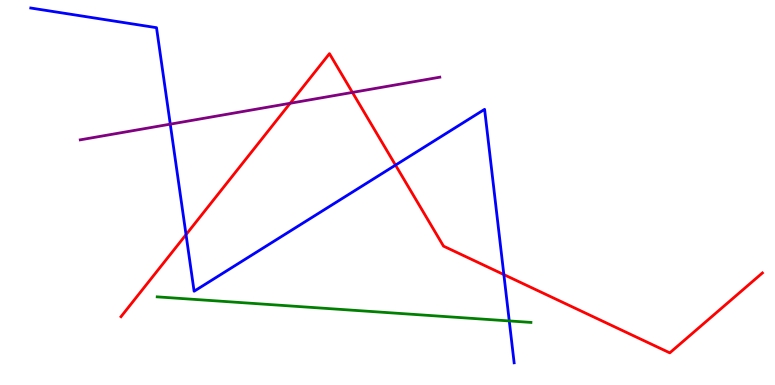[{'lines': ['blue', 'red'], 'intersections': [{'x': 2.4, 'y': 3.91}, {'x': 5.1, 'y': 5.71}, {'x': 6.5, 'y': 2.87}]}, {'lines': ['green', 'red'], 'intersections': []}, {'lines': ['purple', 'red'], 'intersections': [{'x': 3.74, 'y': 7.32}, {'x': 4.55, 'y': 7.6}]}, {'lines': ['blue', 'green'], 'intersections': [{'x': 6.57, 'y': 1.66}]}, {'lines': ['blue', 'purple'], 'intersections': [{'x': 2.2, 'y': 6.78}]}, {'lines': ['green', 'purple'], 'intersections': []}]